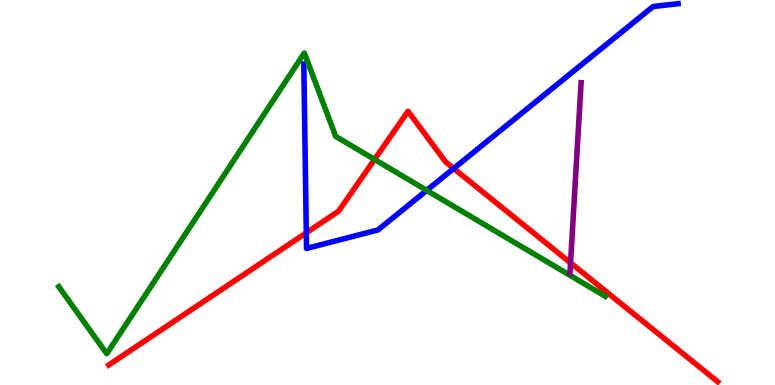[{'lines': ['blue', 'red'], 'intersections': [{'x': 3.95, 'y': 3.95}, {'x': 5.85, 'y': 5.62}]}, {'lines': ['green', 'red'], 'intersections': [{'x': 4.83, 'y': 5.86}]}, {'lines': ['purple', 'red'], 'intersections': [{'x': 7.36, 'y': 3.17}]}, {'lines': ['blue', 'green'], 'intersections': [{'x': 5.51, 'y': 5.06}]}, {'lines': ['blue', 'purple'], 'intersections': []}, {'lines': ['green', 'purple'], 'intersections': []}]